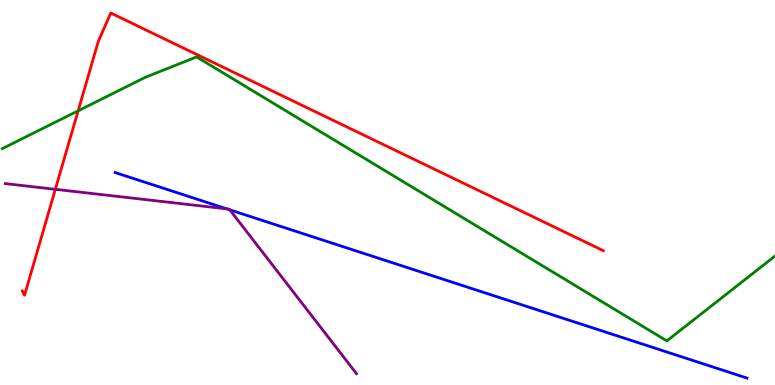[{'lines': ['blue', 'red'], 'intersections': []}, {'lines': ['green', 'red'], 'intersections': [{'x': 1.01, 'y': 7.12}]}, {'lines': ['purple', 'red'], 'intersections': [{'x': 0.714, 'y': 5.08}]}, {'lines': ['blue', 'green'], 'intersections': []}, {'lines': ['blue', 'purple'], 'intersections': [{'x': 2.93, 'y': 4.57}, {'x': 2.97, 'y': 4.55}]}, {'lines': ['green', 'purple'], 'intersections': []}]